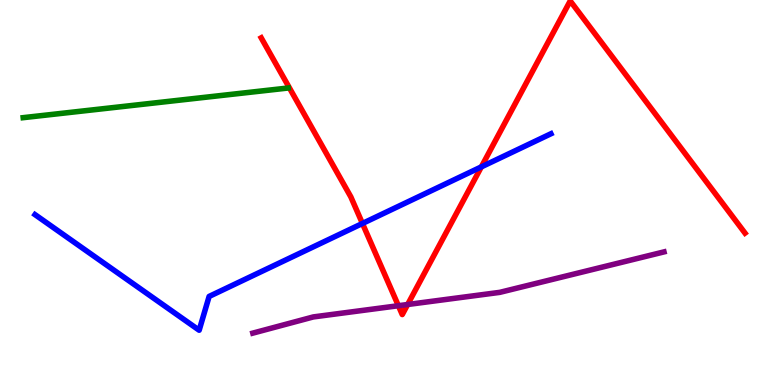[{'lines': ['blue', 'red'], 'intersections': [{'x': 4.68, 'y': 4.2}, {'x': 6.21, 'y': 5.67}]}, {'lines': ['green', 'red'], 'intersections': []}, {'lines': ['purple', 'red'], 'intersections': [{'x': 5.14, 'y': 2.06}, {'x': 5.26, 'y': 2.09}]}, {'lines': ['blue', 'green'], 'intersections': []}, {'lines': ['blue', 'purple'], 'intersections': []}, {'lines': ['green', 'purple'], 'intersections': []}]